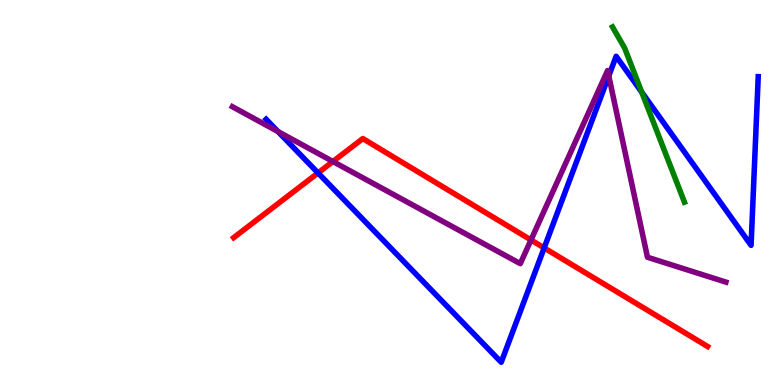[{'lines': ['blue', 'red'], 'intersections': [{'x': 4.1, 'y': 5.51}, {'x': 7.02, 'y': 3.56}]}, {'lines': ['green', 'red'], 'intersections': []}, {'lines': ['purple', 'red'], 'intersections': [{'x': 4.3, 'y': 5.8}, {'x': 6.85, 'y': 3.77}]}, {'lines': ['blue', 'green'], 'intersections': [{'x': 8.28, 'y': 7.61}]}, {'lines': ['blue', 'purple'], 'intersections': [{'x': 3.59, 'y': 6.58}, {'x': 7.86, 'y': 8.03}]}, {'lines': ['green', 'purple'], 'intersections': []}]